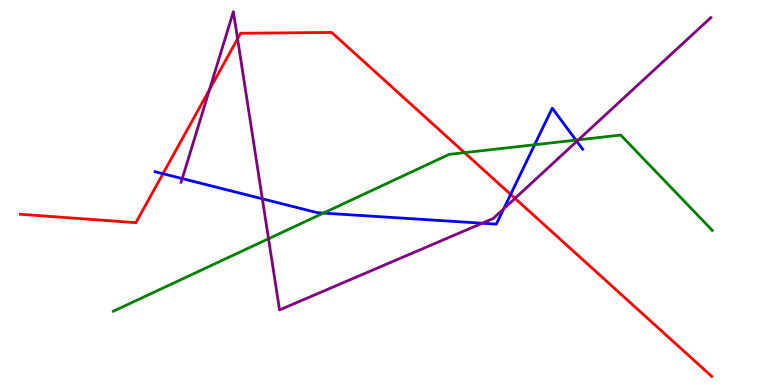[{'lines': ['blue', 'red'], 'intersections': [{'x': 2.1, 'y': 5.49}, {'x': 6.59, 'y': 4.95}]}, {'lines': ['green', 'red'], 'intersections': [{'x': 5.99, 'y': 6.04}]}, {'lines': ['purple', 'red'], 'intersections': [{'x': 2.7, 'y': 7.68}, {'x': 3.07, 'y': 8.99}, {'x': 6.65, 'y': 4.85}]}, {'lines': ['blue', 'green'], 'intersections': [{'x': 4.17, 'y': 4.46}, {'x': 6.9, 'y': 6.24}, {'x': 7.43, 'y': 6.36}]}, {'lines': ['blue', 'purple'], 'intersections': [{'x': 2.35, 'y': 5.36}, {'x': 3.39, 'y': 4.84}, {'x': 6.22, 'y': 4.2}, {'x': 6.5, 'y': 4.58}, {'x': 7.44, 'y': 6.33}]}, {'lines': ['green', 'purple'], 'intersections': [{'x': 3.46, 'y': 3.8}, {'x': 7.46, 'y': 6.37}]}]